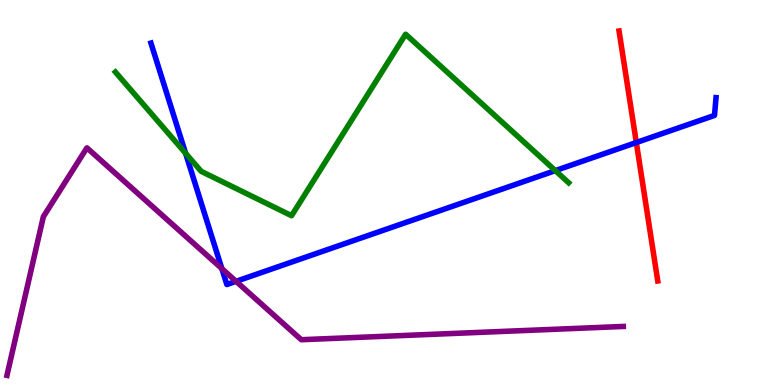[{'lines': ['blue', 'red'], 'intersections': [{'x': 8.21, 'y': 6.3}]}, {'lines': ['green', 'red'], 'intersections': []}, {'lines': ['purple', 'red'], 'intersections': []}, {'lines': ['blue', 'green'], 'intersections': [{'x': 2.39, 'y': 6.02}, {'x': 7.17, 'y': 5.57}]}, {'lines': ['blue', 'purple'], 'intersections': [{'x': 2.86, 'y': 3.02}, {'x': 3.05, 'y': 2.69}]}, {'lines': ['green', 'purple'], 'intersections': []}]